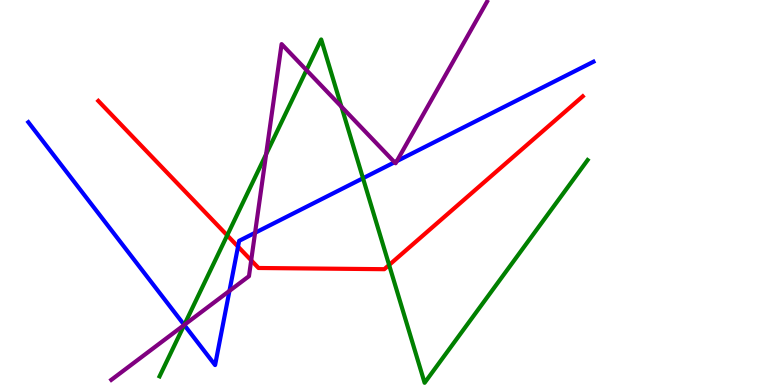[{'lines': ['blue', 'red'], 'intersections': [{'x': 3.07, 'y': 3.59}]}, {'lines': ['green', 'red'], 'intersections': [{'x': 2.93, 'y': 3.89}, {'x': 5.02, 'y': 3.12}]}, {'lines': ['purple', 'red'], 'intersections': [{'x': 3.24, 'y': 3.24}]}, {'lines': ['blue', 'green'], 'intersections': [{'x': 2.38, 'y': 1.56}, {'x': 4.68, 'y': 5.37}]}, {'lines': ['blue', 'purple'], 'intersections': [{'x': 2.38, 'y': 1.56}, {'x': 2.96, 'y': 2.44}, {'x': 3.29, 'y': 3.95}, {'x': 5.09, 'y': 5.79}, {'x': 5.12, 'y': 5.81}]}, {'lines': ['green', 'purple'], 'intersections': [{'x': 2.38, 'y': 1.56}, {'x': 3.43, 'y': 5.99}, {'x': 3.95, 'y': 8.18}, {'x': 4.41, 'y': 7.23}]}]